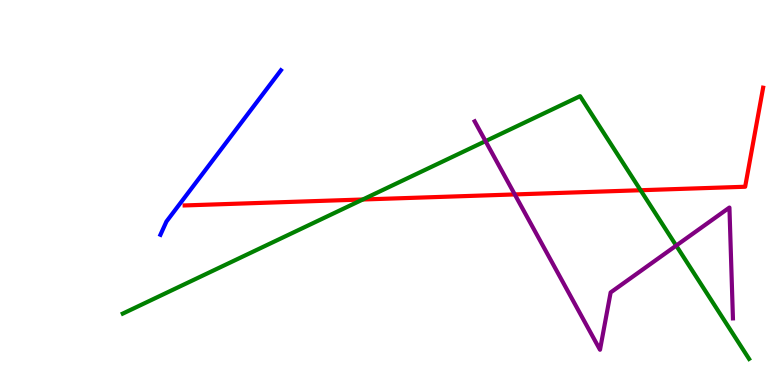[{'lines': ['blue', 'red'], 'intersections': []}, {'lines': ['green', 'red'], 'intersections': [{'x': 4.68, 'y': 4.82}, {'x': 8.27, 'y': 5.06}]}, {'lines': ['purple', 'red'], 'intersections': [{'x': 6.64, 'y': 4.95}]}, {'lines': ['blue', 'green'], 'intersections': []}, {'lines': ['blue', 'purple'], 'intersections': []}, {'lines': ['green', 'purple'], 'intersections': [{'x': 6.26, 'y': 6.33}, {'x': 8.73, 'y': 3.62}]}]